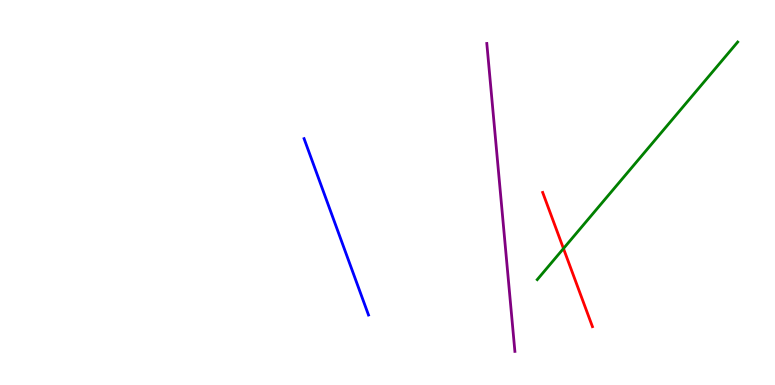[{'lines': ['blue', 'red'], 'intersections': []}, {'lines': ['green', 'red'], 'intersections': [{'x': 7.27, 'y': 3.54}]}, {'lines': ['purple', 'red'], 'intersections': []}, {'lines': ['blue', 'green'], 'intersections': []}, {'lines': ['blue', 'purple'], 'intersections': []}, {'lines': ['green', 'purple'], 'intersections': []}]